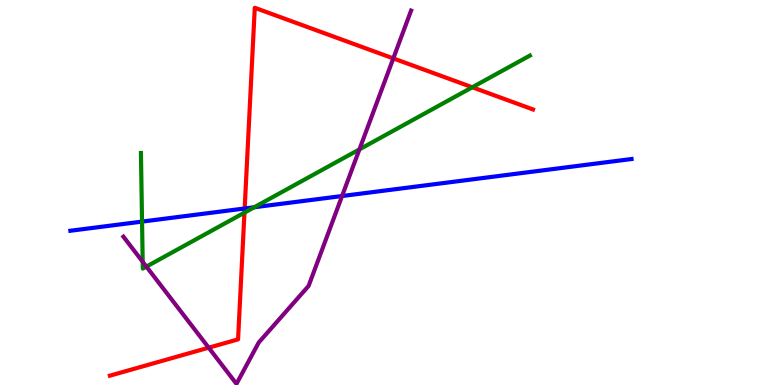[{'lines': ['blue', 'red'], 'intersections': [{'x': 3.16, 'y': 4.58}]}, {'lines': ['green', 'red'], 'intersections': [{'x': 3.15, 'y': 4.48}, {'x': 6.09, 'y': 7.73}]}, {'lines': ['purple', 'red'], 'intersections': [{'x': 2.69, 'y': 0.969}, {'x': 5.07, 'y': 8.48}]}, {'lines': ['blue', 'green'], 'intersections': [{'x': 1.83, 'y': 4.24}, {'x': 3.28, 'y': 4.62}]}, {'lines': ['blue', 'purple'], 'intersections': [{'x': 4.41, 'y': 4.91}]}, {'lines': ['green', 'purple'], 'intersections': [{'x': 1.84, 'y': 3.2}, {'x': 1.89, 'y': 3.08}, {'x': 4.64, 'y': 6.12}]}]